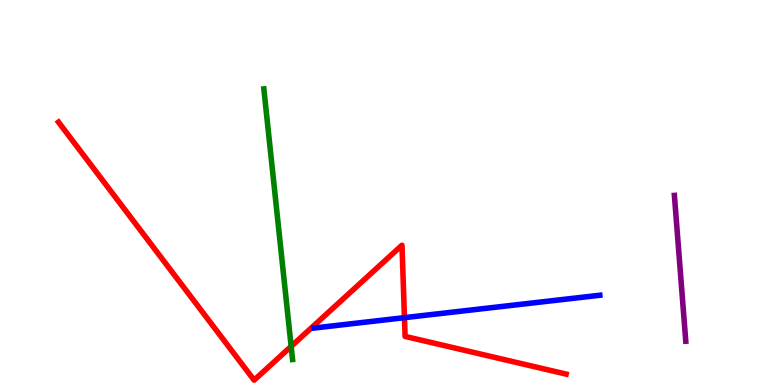[{'lines': ['blue', 'red'], 'intersections': [{'x': 5.22, 'y': 1.75}]}, {'lines': ['green', 'red'], 'intersections': [{'x': 3.76, 'y': 1.0}]}, {'lines': ['purple', 'red'], 'intersections': []}, {'lines': ['blue', 'green'], 'intersections': []}, {'lines': ['blue', 'purple'], 'intersections': []}, {'lines': ['green', 'purple'], 'intersections': []}]